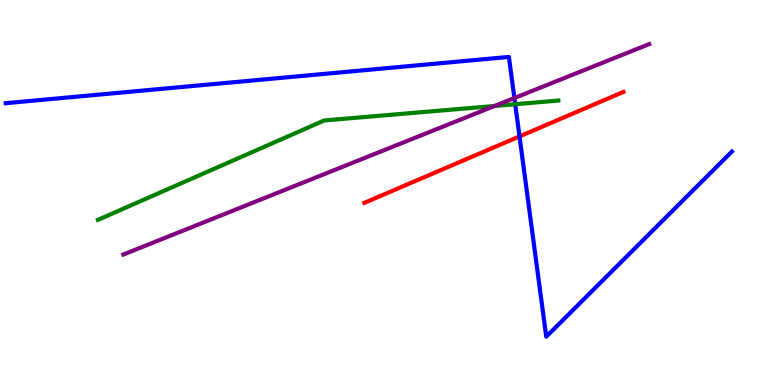[{'lines': ['blue', 'red'], 'intersections': [{'x': 6.7, 'y': 6.46}]}, {'lines': ['green', 'red'], 'intersections': []}, {'lines': ['purple', 'red'], 'intersections': []}, {'lines': ['blue', 'green'], 'intersections': [{'x': 6.65, 'y': 7.29}]}, {'lines': ['blue', 'purple'], 'intersections': [{'x': 6.64, 'y': 7.45}]}, {'lines': ['green', 'purple'], 'intersections': [{'x': 6.38, 'y': 7.25}]}]